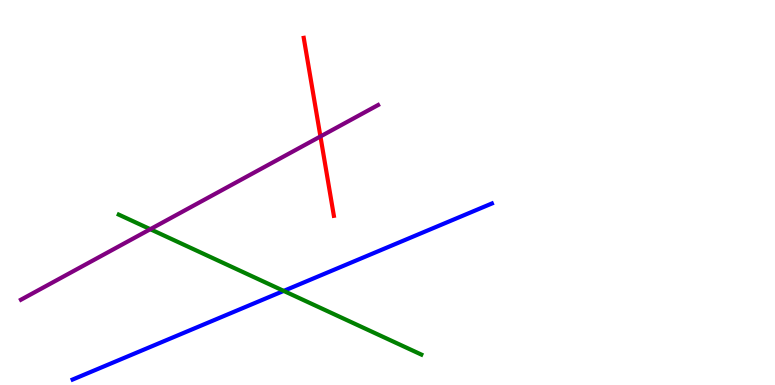[{'lines': ['blue', 'red'], 'intersections': []}, {'lines': ['green', 'red'], 'intersections': []}, {'lines': ['purple', 'red'], 'intersections': [{'x': 4.13, 'y': 6.46}]}, {'lines': ['blue', 'green'], 'intersections': [{'x': 3.66, 'y': 2.44}]}, {'lines': ['blue', 'purple'], 'intersections': []}, {'lines': ['green', 'purple'], 'intersections': [{'x': 1.94, 'y': 4.05}]}]